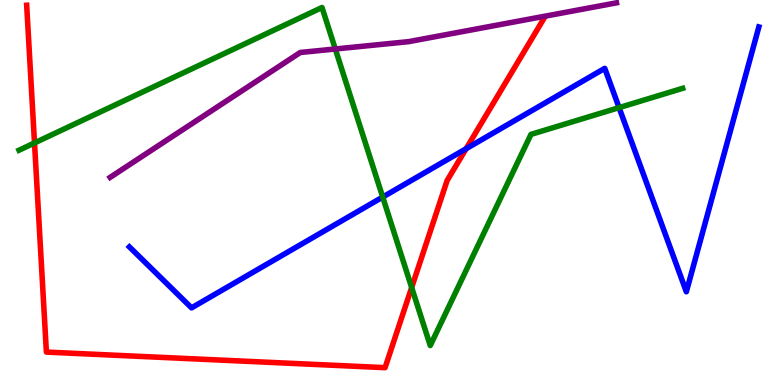[{'lines': ['blue', 'red'], 'intersections': [{'x': 6.01, 'y': 6.14}]}, {'lines': ['green', 'red'], 'intersections': [{'x': 0.445, 'y': 6.29}, {'x': 5.31, 'y': 2.53}]}, {'lines': ['purple', 'red'], 'intersections': []}, {'lines': ['blue', 'green'], 'intersections': [{'x': 4.94, 'y': 4.88}, {'x': 7.99, 'y': 7.2}]}, {'lines': ['blue', 'purple'], 'intersections': []}, {'lines': ['green', 'purple'], 'intersections': [{'x': 4.33, 'y': 8.73}]}]